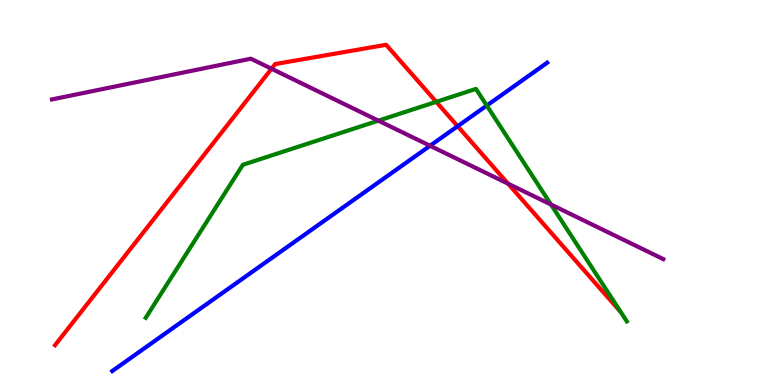[{'lines': ['blue', 'red'], 'intersections': [{'x': 5.9, 'y': 6.72}]}, {'lines': ['green', 'red'], 'intersections': [{'x': 5.63, 'y': 7.35}]}, {'lines': ['purple', 'red'], 'intersections': [{'x': 3.5, 'y': 8.21}, {'x': 6.56, 'y': 5.23}]}, {'lines': ['blue', 'green'], 'intersections': [{'x': 6.28, 'y': 7.26}]}, {'lines': ['blue', 'purple'], 'intersections': [{'x': 5.55, 'y': 6.21}]}, {'lines': ['green', 'purple'], 'intersections': [{'x': 4.88, 'y': 6.87}, {'x': 7.11, 'y': 4.69}]}]